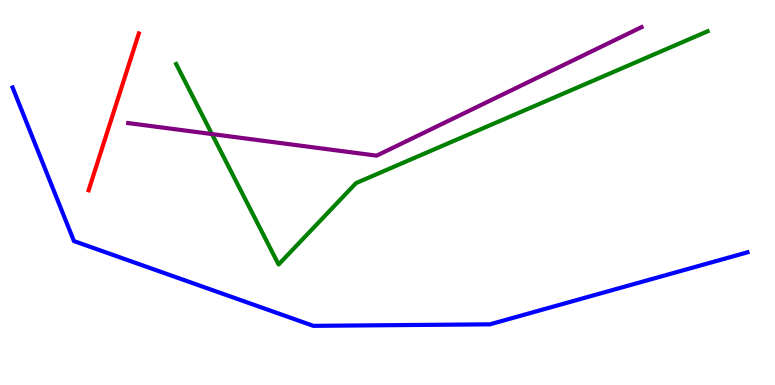[{'lines': ['blue', 'red'], 'intersections': []}, {'lines': ['green', 'red'], 'intersections': []}, {'lines': ['purple', 'red'], 'intersections': []}, {'lines': ['blue', 'green'], 'intersections': []}, {'lines': ['blue', 'purple'], 'intersections': []}, {'lines': ['green', 'purple'], 'intersections': [{'x': 2.73, 'y': 6.52}]}]